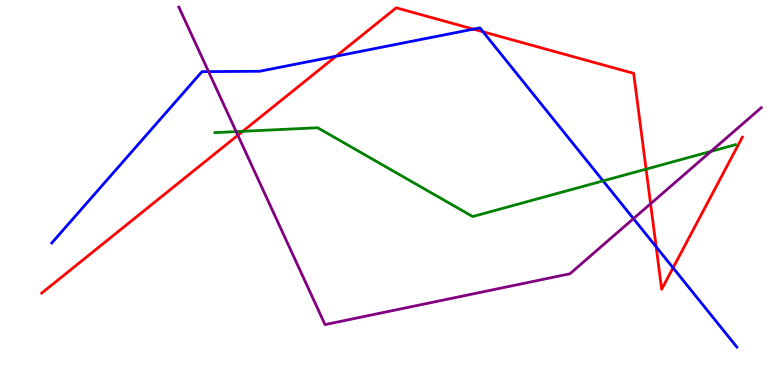[{'lines': ['blue', 'red'], 'intersections': [{'x': 4.34, 'y': 8.54}, {'x': 6.11, 'y': 9.24}, {'x': 6.23, 'y': 9.17}, {'x': 8.47, 'y': 3.59}, {'x': 8.68, 'y': 3.04}]}, {'lines': ['green', 'red'], 'intersections': [{'x': 3.13, 'y': 6.59}, {'x': 8.34, 'y': 5.61}]}, {'lines': ['purple', 'red'], 'intersections': [{'x': 3.07, 'y': 6.49}, {'x': 8.39, 'y': 4.71}]}, {'lines': ['blue', 'green'], 'intersections': [{'x': 7.78, 'y': 5.3}]}, {'lines': ['blue', 'purple'], 'intersections': [{'x': 2.69, 'y': 8.14}, {'x': 8.17, 'y': 4.32}]}, {'lines': ['green', 'purple'], 'intersections': [{'x': 3.05, 'y': 6.58}, {'x': 9.17, 'y': 6.07}]}]